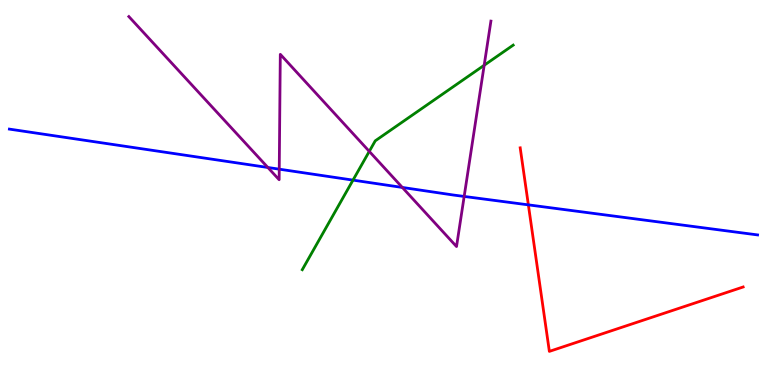[{'lines': ['blue', 'red'], 'intersections': [{'x': 6.82, 'y': 4.68}]}, {'lines': ['green', 'red'], 'intersections': []}, {'lines': ['purple', 'red'], 'intersections': []}, {'lines': ['blue', 'green'], 'intersections': [{'x': 4.55, 'y': 5.32}]}, {'lines': ['blue', 'purple'], 'intersections': [{'x': 3.46, 'y': 5.65}, {'x': 3.6, 'y': 5.61}, {'x': 5.19, 'y': 5.13}, {'x': 5.99, 'y': 4.9}]}, {'lines': ['green', 'purple'], 'intersections': [{'x': 4.76, 'y': 6.07}, {'x': 6.25, 'y': 8.3}]}]